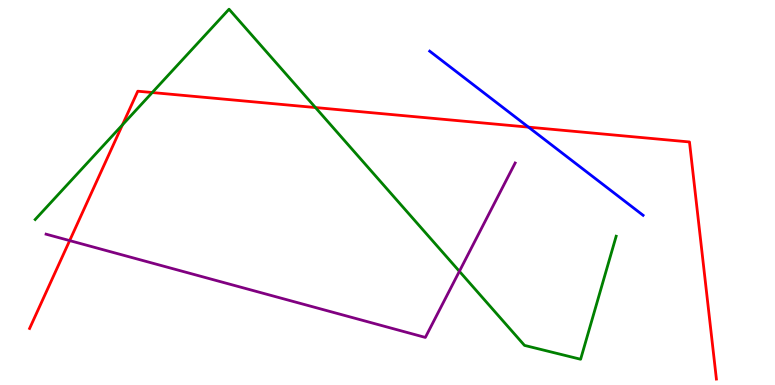[{'lines': ['blue', 'red'], 'intersections': [{'x': 6.82, 'y': 6.7}]}, {'lines': ['green', 'red'], 'intersections': [{'x': 1.58, 'y': 6.76}, {'x': 1.96, 'y': 7.6}, {'x': 4.07, 'y': 7.21}]}, {'lines': ['purple', 'red'], 'intersections': [{'x': 0.899, 'y': 3.75}]}, {'lines': ['blue', 'green'], 'intersections': []}, {'lines': ['blue', 'purple'], 'intersections': []}, {'lines': ['green', 'purple'], 'intersections': [{'x': 5.93, 'y': 2.95}]}]